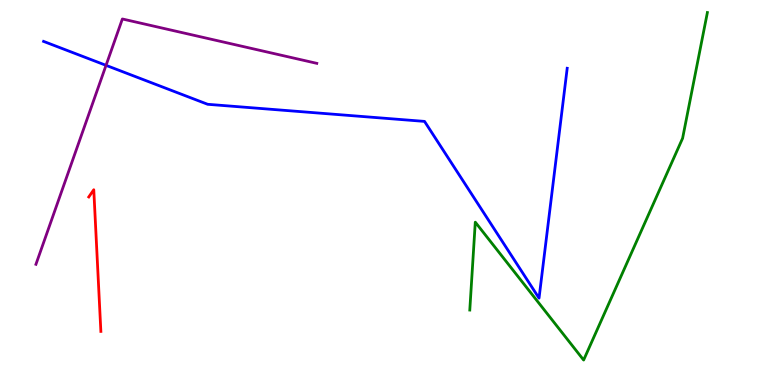[{'lines': ['blue', 'red'], 'intersections': []}, {'lines': ['green', 'red'], 'intersections': []}, {'lines': ['purple', 'red'], 'intersections': []}, {'lines': ['blue', 'green'], 'intersections': []}, {'lines': ['blue', 'purple'], 'intersections': [{'x': 1.37, 'y': 8.3}]}, {'lines': ['green', 'purple'], 'intersections': []}]